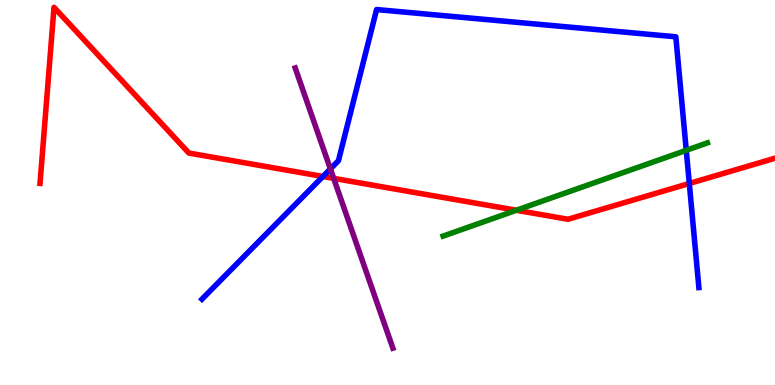[{'lines': ['blue', 'red'], 'intersections': [{'x': 4.17, 'y': 5.42}, {'x': 8.89, 'y': 5.23}]}, {'lines': ['green', 'red'], 'intersections': [{'x': 6.66, 'y': 4.54}]}, {'lines': ['purple', 'red'], 'intersections': [{'x': 4.31, 'y': 5.37}]}, {'lines': ['blue', 'green'], 'intersections': [{'x': 8.85, 'y': 6.1}]}, {'lines': ['blue', 'purple'], 'intersections': [{'x': 4.26, 'y': 5.61}]}, {'lines': ['green', 'purple'], 'intersections': []}]